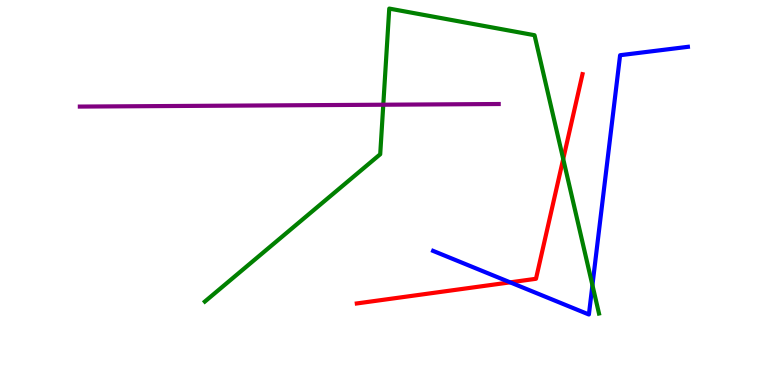[{'lines': ['blue', 'red'], 'intersections': [{'x': 6.58, 'y': 2.67}]}, {'lines': ['green', 'red'], 'intersections': [{'x': 7.27, 'y': 5.87}]}, {'lines': ['purple', 'red'], 'intersections': []}, {'lines': ['blue', 'green'], 'intersections': [{'x': 7.64, 'y': 2.59}]}, {'lines': ['blue', 'purple'], 'intersections': []}, {'lines': ['green', 'purple'], 'intersections': [{'x': 4.95, 'y': 7.28}]}]